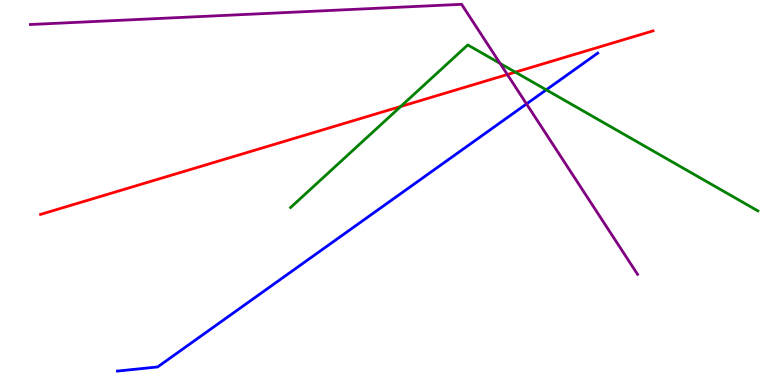[{'lines': ['blue', 'red'], 'intersections': []}, {'lines': ['green', 'red'], 'intersections': [{'x': 5.17, 'y': 7.23}, {'x': 6.65, 'y': 8.13}]}, {'lines': ['purple', 'red'], 'intersections': [{'x': 6.55, 'y': 8.06}]}, {'lines': ['blue', 'green'], 'intersections': [{'x': 7.05, 'y': 7.67}]}, {'lines': ['blue', 'purple'], 'intersections': [{'x': 6.79, 'y': 7.3}]}, {'lines': ['green', 'purple'], 'intersections': [{'x': 6.45, 'y': 8.35}]}]